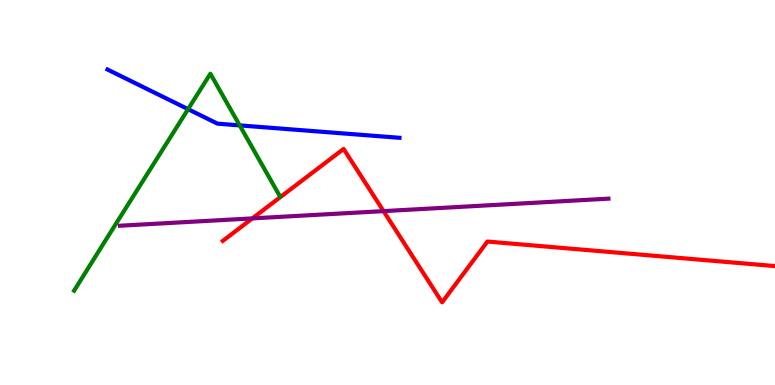[{'lines': ['blue', 'red'], 'intersections': []}, {'lines': ['green', 'red'], 'intersections': []}, {'lines': ['purple', 'red'], 'intersections': [{'x': 3.26, 'y': 4.33}, {'x': 4.95, 'y': 4.52}]}, {'lines': ['blue', 'green'], 'intersections': [{'x': 2.43, 'y': 7.16}, {'x': 3.09, 'y': 6.74}]}, {'lines': ['blue', 'purple'], 'intersections': []}, {'lines': ['green', 'purple'], 'intersections': []}]